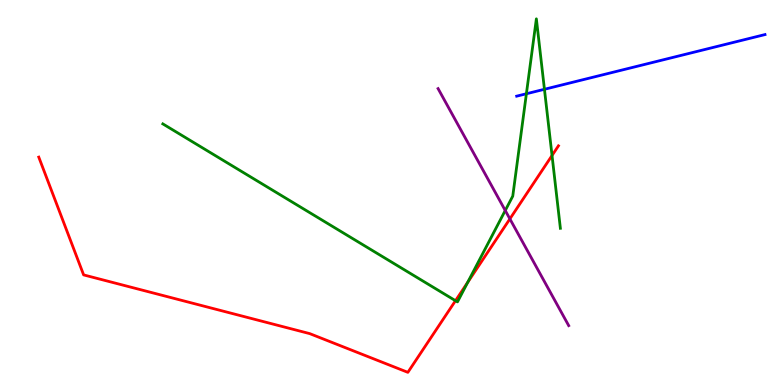[{'lines': ['blue', 'red'], 'intersections': []}, {'lines': ['green', 'red'], 'intersections': [{'x': 5.88, 'y': 2.19}, {'x': 6.03, 'y': 2.67}, {'x': 7.12, 'y': 5.96}]}, {'lines': ['purple', 'red'], 'intersections': [{'x': 6.58, 'y': 4.31}]}, {'lines': ['blue', 'green'], 'intersections': [{'x': 6.79, 'y': 7.56}, {'x': 7.03, 'y': 7.68}]}, {'lines': ['blue', 'purple'], 'intersections': []}, {'lines': ['green', 'purple'], 'intersections': [{'x': 6.52, 'y': 4.53}]}]